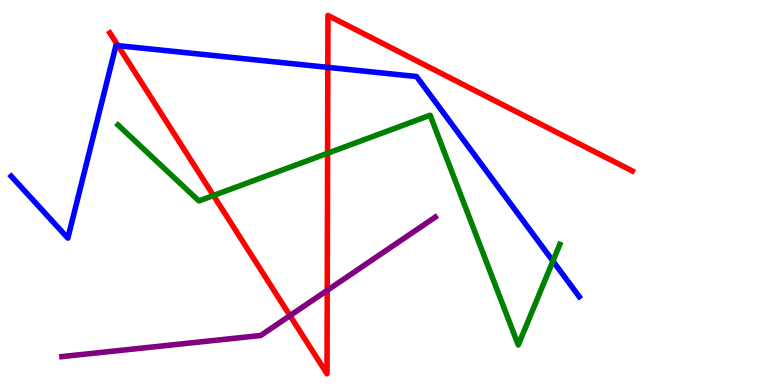[{'lines': ['blue', 'red'], 'intersections': [{'x': 1.52, 'y': 8.81}, {'x': 4.23, 'y': 8.25}]}, {'lines': ['green', 'red'], 'intersections': [{'x': 2.75, 'y': 4.92}, {'x': 4.23, 'y': 6.02}]}, {'lines': ['purple', 'red'], 'intersections': [{'x': 3.74, 'y': 1.8}, {'x': 4.22, 'y': 2.46}]}, {'lines': ['blue', 'green'], 'intersections': [{'x': 7.13, 'y': 3.22}]}, {'lines': ['blue', 'purple'], 'intersections': []}, {'lines': ['green', 'purple'], 'intersections': []}]